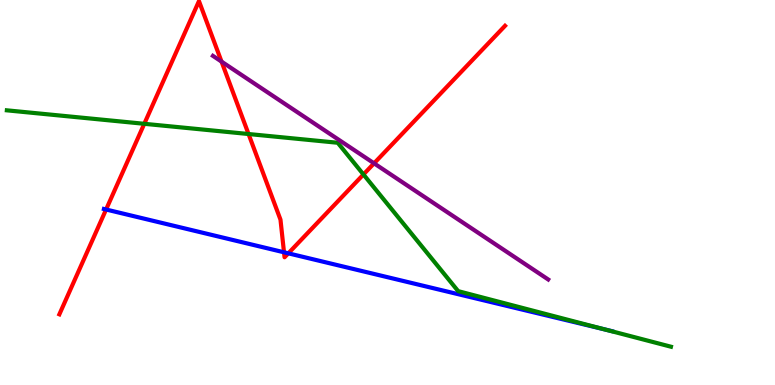[{'lines': ['blue', 'red'], 'intersections': [{'x': 1.37, 'y': 4.56}, {'x': 3.66, 'y': 3.45}, {'x': 3.72, 'y': 3.42}]}, {'lines': ['green', 'red'], 'intersections': [{'x': 1.86, 'y': 6.78}, {'x': 3.21, 'y': 6.52}, {'x': 4.69, 'y': 5.47}]}, {'lines': ['purple', 'red'], 'intersections': [{'x': 2.86, 'y': 8.4}, {'x': 4.83, 'y': 5.76}]}, {'lines': ['blue', 'green'], 'intersections': [{'x': 7.8, 'y': 1.44}]}, {'lines': ['blue', 'purple'], 'intersections': []}, {'lines': ['green', 'purple'], 'intersections': []}]